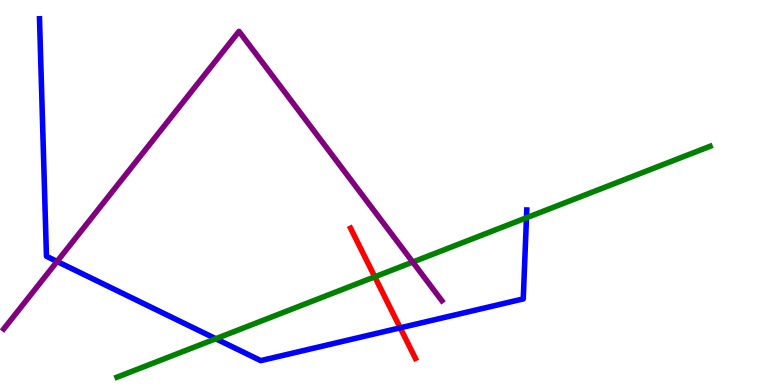[{'lines': ['blue', 'red'], 'intersections': [{'x': 5.16, 'y': 1.48}]}, {'lines': ['green', 'red'], 'intersections': [{'x': 4.84, 'y': 2.81}]}, {'lines': ['purple', 'red'], 'intersections': []}, {'lines': ['blue', 'green'], 'intersections': [{'x': 2.78, 'y': 1.2}, {'x': 6.79, 'y': 4.34}]}, {'lines': ['blue', 'purple'], 'intersections': [{'x': 0.737, 'y': 3.21}]}, {'lines': ['green', 'purple'], 'intersections': [{'x': 5.33, 'y': 3.19}]}]